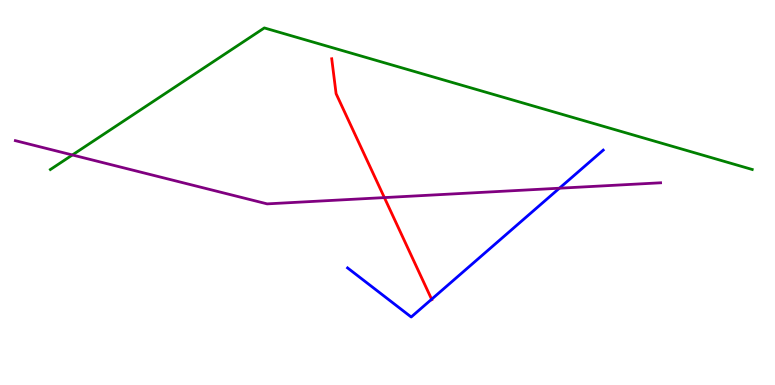[{'lines': ['blue', 'red'], 'intersections': [{'x': 5.57, 'y': 2.23}]}, {'lines': ['green', 'red'], 'intersections': []}, {'lines': ['purple', 'red'], 'intersections': [{'x': 4.96, 'y': 4.87}]}, {'lines': ['blue', 'green'], 'intersections': []}, {'lines': ['blue', 'purple'], 'intersections': [{'x': 7.22, 'y': 5.11}]}, {'lines': ['green', 'purple'], 'intersections': [{'x': 0.934, 'y': 5.97}]}]